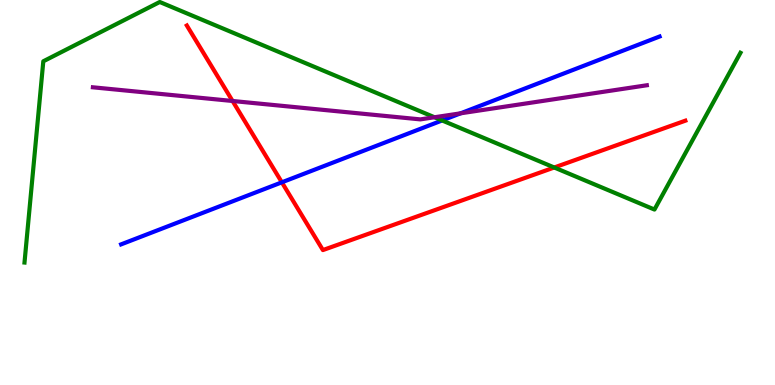[{'lines': ['blue', 'red'], 'intersections': [{'x': 3.64, 'y': 5.26}]}, {'lines': ['green', 'red'], 'intersections': [{'x': 7.15, 'y': 5.65}]}, {'lines': ['purple', 'red'], 'intersections': [{'x': 3.0, 'y': 7.38}]}, {'lines': ['blue', 'green'], 'intersections': [{'x': 5.7, 'y': 6.87}]}, {'lines': ['blue', 'purple'], 'intersections': [{'x': 5.94, 'y': 7.06}]}, {'lines': ['green', 'purple'], 'intersections': [{'x': 5.61, 'y': 6.95}]}]